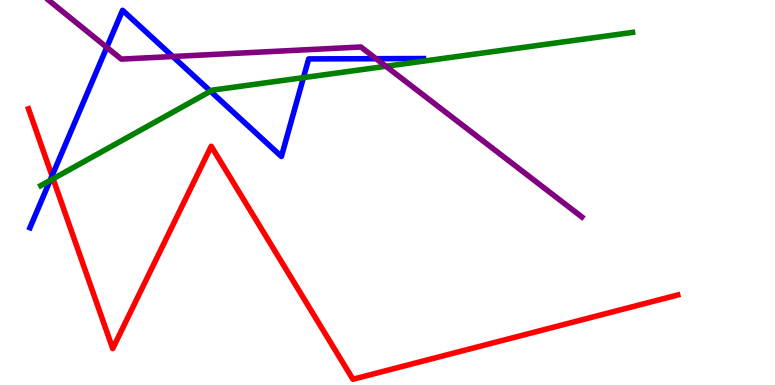[{'lines': ['blue', 'red'], 'intersections': [{'x': 0.672, 'y': 5.43}]}, {'lines': ['green', 'red'], 'intersections': [{'x': 0.685, 'y': 5.36}]}, {'lines': ['purple', 'red'], 'intersections': []}, {'lines': ['blue', 'green'], 'intersections': [{'x': 0.646, 'y': 5.31}, {'x': 2.72, 'y': 7.63}, {'x': 3.92, 'y': 7.98}]}, {'lines': ['blue', 'purple'], 'intersections': [{'x': 1.38, 'y': 8.77}, {'x': 2.23, 'y': 8.53}, {'x': 4.85, 'y': 8.48}]}, {'lines': ['green', 'purple'], 'intersections': [{'x': 4.98, 'y': 8.28}]}]